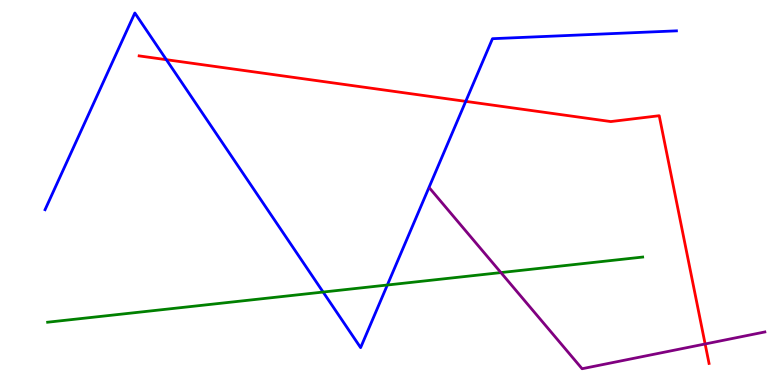[{'lines': ['blue', 'red'], 'intersections': [{'x': 2.15, 'y': 8.45}, {'x': 6.01, 'y': 7.37}]}, {'lines': ['green', 'red'], 'intersections': []}, {'lines': ['purple', 'red'], 'intersections': [{'x': 9.1, 'y': 1.07}]}, {'lines': ['blue', 'green'], 'intersections': [{'x': 4.17, 'y': 2.41}, {'x': 5.0, 'y': 2.6}]}, {'lines': ['blue', 'purple'], 'intersections': []}, {'lines': ['green', 'purple'], 'intersections': [{'x': 6.46, 'y': 2.92}]}]